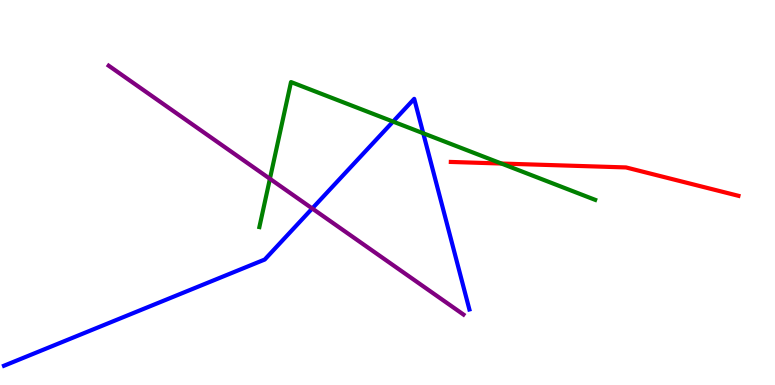[{'lines': ['blue', 'red'], 'intersections': []}, {'lines': ['green', 'red'], 'intersections': [{'x': 6.47, 'y': 5.75}]}, {'lines': ['purple', 'red'], 'intersections': []}, {'lines': ['blue', 'green'], 'intersections': [{'x': 5.07, 'y': 6.84}, {'x': 5.46, 'y': 6.54}]}, {'lines': ['blue', 'purple'], 'intersections': [{'x': 4.03, 'y': 4.59}]}, {'lines': ['green', 'purple'], 'intersections': [{'x': 3.48, 'y': 5.36}]}]